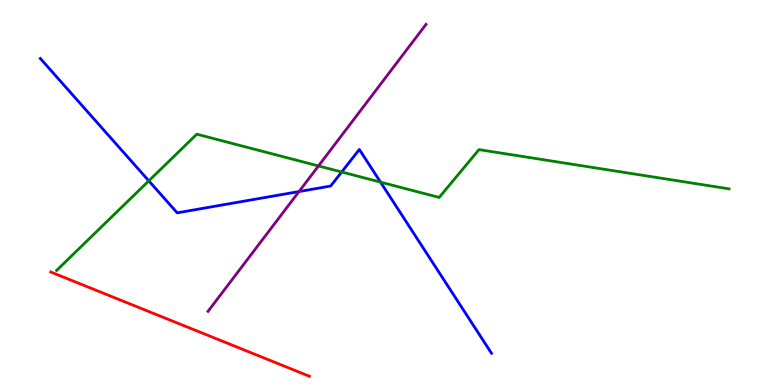[{'lines': ['blue', 'red'], 'intersections': []}, {'lines': ['green', 'red'], 'intersections': []}, {'lines': ['purple', 'red'], 'intersections': []}, {'lines': ['blue', 'green'], 'intersections': [{'x': 1.92, 'y': 5.3}, {'x': 4.41, 'y': 5.53}, {'x': 4.91, 'y': 5.27}]}, {'lines': ['blue', 'purple'], 'intersections': [{'x': 3.86, 'y': 5.02}]}, {'lines': ['green', 'purple'], 'intersections': [{'x': 4.11, 'y': 5.69}]}]